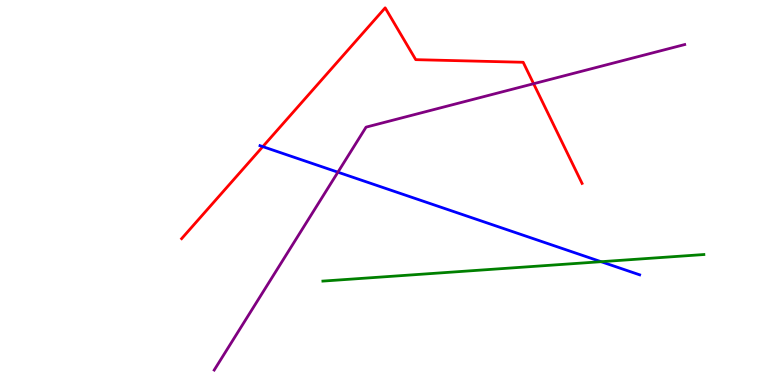[{'lines': ['blue', 'red'], 'intersections': [{'x': 3.39, 'y': 6.19}]}, {'lines': ['green', 'red'], 'intersections': []}, {'lines': ['purple', 'red'], 'intersections': [{'x': 6.89, 'y': 7.83}]}, {'lines': ['blue', 'green'], 'intersections': [{'x': 7.76, 'y': 3.2}]}, {'lines': ['blue', 'purple'], 'intersections': [{'x': 4.36, 'y': 5.53}]}, {'lines': ['green', 'purple'], 'intersections': []}]